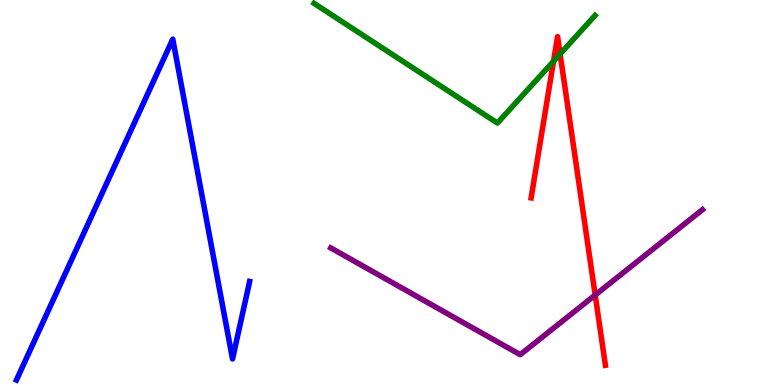[{'lines': ['blue', 'red'], 'intersections': []}, {'lines': ['green', 'red'], 'intersections': [{'x': 7.14, 'y': 8.41}, {'x': 7.23, 'y': 8.6}]}, {'lines': ['purple', 'red'], 'intersections': [{'x': 7.68, 'y': 2.34}]}, {'lines': ['blue', 'green'], 'intersections': []}, {'lines': ['blue', 'purple'], 'intersections': []}, {'lines': ['green', 'purple'], 'intersections': []}]